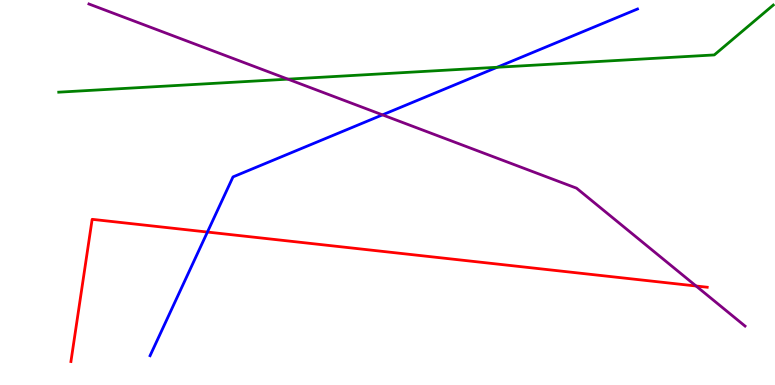[{'lines': ['blue', 'red'], 'intersections': [{'x': 2.68, 'y': 3.97}]}, {'lines': ['green', 'red'], 'intersections': []}, {'lines': ['purple', 'red'], 'intersections': [{'x': 8.98, 'y': 2.57}]}, {'lines': ['blue', 'green'], 'intersections': [{'x': 6.41, 'y': 8.25}]}, {'lines': ['blue', 'purple'], 'intersections': [{'x': 4.94, 'y': 7.02}]}, {'lines': ['green', 'purple'], 'intersections': [{'x': 3.72, 'y': 7.94}]}]